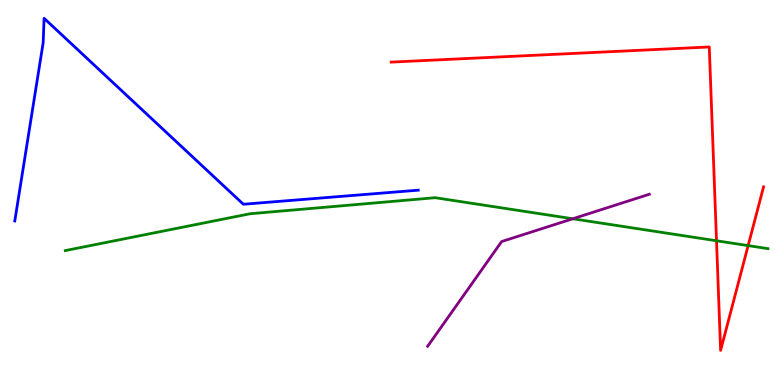[{'lines': ['blue', 'red'], 'intersections': []}, {'lines': ['green', 'red'], 'intersections': [{'x': 9.25, 'y': 3.75}, {'x': 9.65, 'y': 3.62}]}, {'lines': ['purple', 'red'], 'intersections': []}, {'lines': ['blue', 'green'], 'intersections': []}, {'lines': ['blue', 'purple'], 'intersections': []}, {'lines': ['green', 'purple'], 'intersections': [{'x': 7.39, 'y': 4.32}]}]